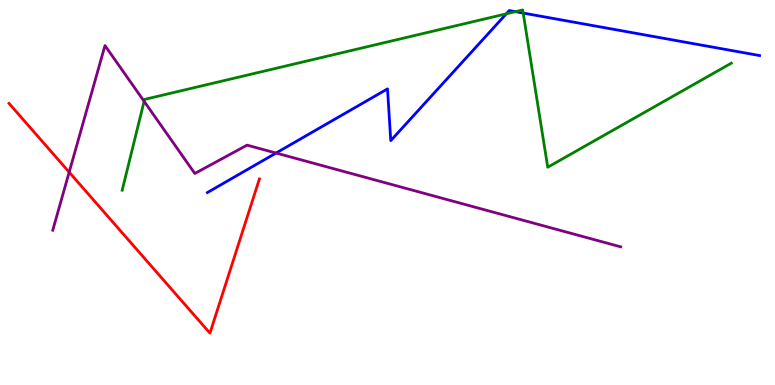[{'lines': ['blue', 'red'], 'intersections': []}, {'lines': ['green', 'red'], 'intersections': []}, {'lines': ['purple', 'red'], 'intersections': [{'x': 0.893, 'y': 5.53}]}, {'lines': ['blue', 'green'], 'intersections': [{'x': 6.53, 'y': 9.64}, {'x': 6.65, 'y': 9.7}, {'x': 6.75, 'y': 9.66}]}, {'lines': ['blue', 'purple'], 'intersections': [{'x': 3.56, 'y': 6.03}]}, {'lines': ['green', 'purple'], 'intersections': [{'x': 1.86, 'y': 7.37}]}]